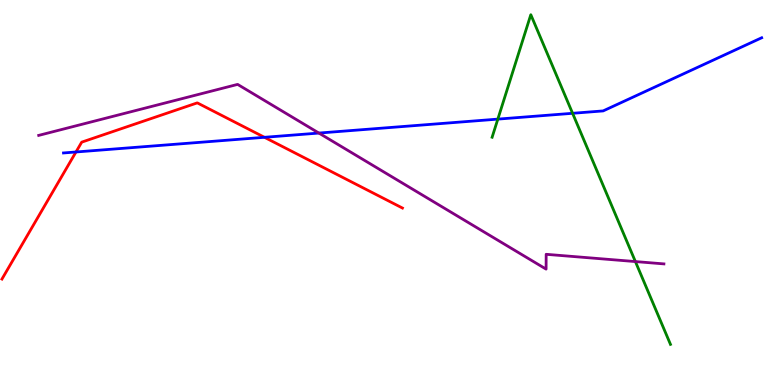[{'lines': ['blue', 'red'], 'intersections': [{'x': 0.98, 'y': 6.05}, {'x': 3.41, 'y': 6.43}]}, {'lines': ['green', 'red'], 'intersections': []}, {'lines': ['purple', 'red'], 'intersections': []}, {'lines': ['blue', 'green'], 'intersections': [{'x': 6.42, 'y': 6.91}, {'x': 7.39, 'y': 7.06}]}, {'lines': ['blue', 'purple'], 'intersections': [{'x': 4.11, 'y': 6.54}]}, {'lines': ['green', 'purple'], 'intersections': [{'x': 8.2, 'y': 3.21}]}]